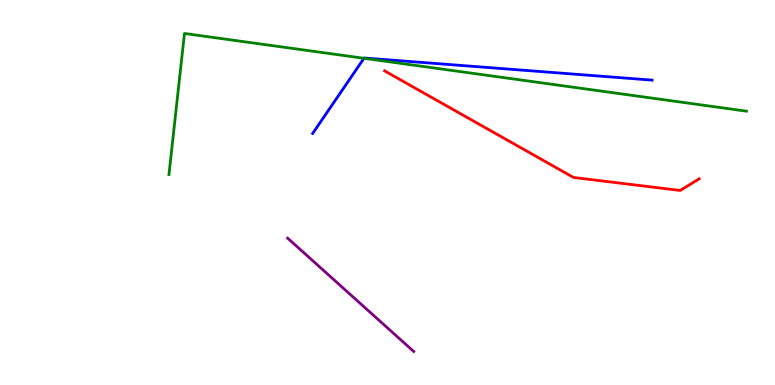[{'lines': ['blue', 'red'], 'intersections': []}, {'lines': ['green', 'red'], 'intersections': []}, {'lines': ['purple', 'red'], 'intersections': []}, {'lines': ['blue', 'green'], 'intersections': [{'x': 4.7, 'y': 8.49}]}, {'lines': ['blue', 'purple'], 'intersections': []}, {'lines': ['green', 'purple'], 'intersections': []}]